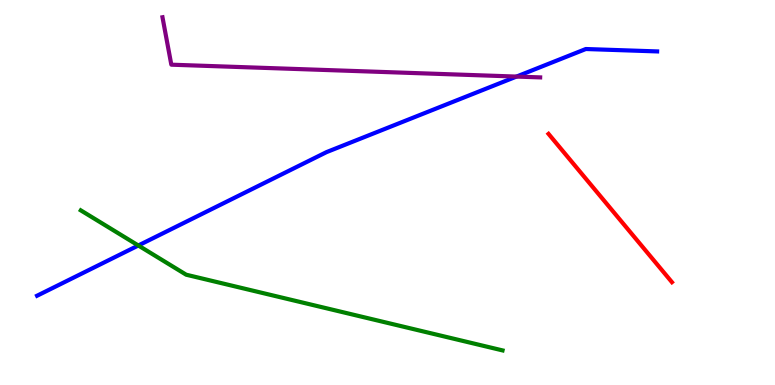[{'lines': ['blue', 'red'], 'intersections': []}, {'lines': ['green', 'red'], 'intersections': []}, {'lines': ['purple', 'red'], 'intersections': []}, {'lines': ['blue', 'green'], 'intersections': [{'x': 1.78, 'y': 3.62}]}, {'lines': ['blue', 'purple'], 'intersections': [{'x': 6.66, 'y': 8.01}]}, {'lines': ['green', 'purple'], 'intersections': []}]